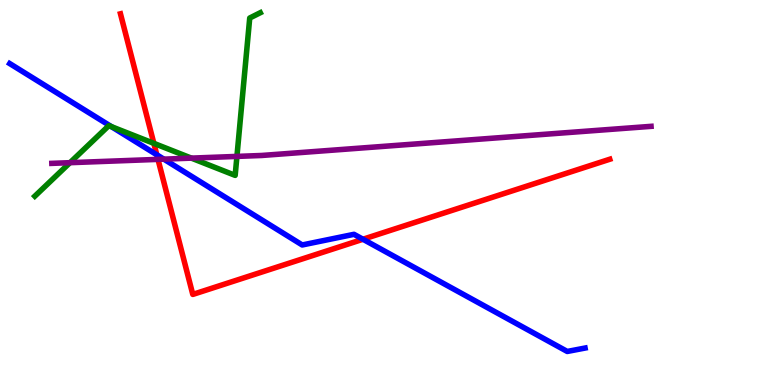[{'lines': ['blue', 'red'], 'intersections': [{'x': 2.02, 'y': 5.98}, {'x': 4.68, 'y': 3.79}]}, {'lines': ['green', 'red'], 'intersections': [{'x': 1.99, 'y': 6.28}]}, {'lines': ['purple', 'red'], 'intersections': [{'x': 2.04, 'y': 5.86}]}, {'lines': ['blue', 'green'], 'intersections': [{'x': 1.44, 'y': 6.71}]}, {'lines': ['blue', 'purple'], 'intersections': [{'x': 2.11, 'y': 5.87}]}, {'lines': ['green', 'purple'], 'intersections': [{'x': 0.903, 'y': 5.77}, {'x': 2.47, 'y': 5.89}, {'x': 3.06, 'y': 5.94}]}]